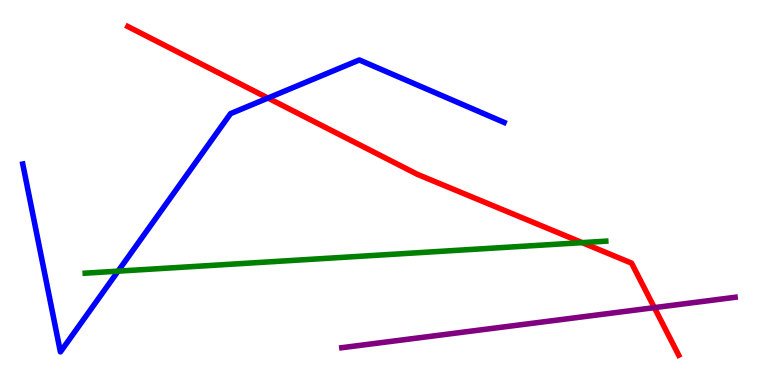[{'lines': ['blue', 'red'], 'intersections': [{'x': 3.46, 'y': 7.45}]}, {'lines': ['green', 'red'], 'intersections': [{'x': 7.51, 'y': 3.7}]}, {'lines': ['purple', 'red'], 'intersections': [{'x': 8.44, 'y': 2.01}]}, {'lines': ['blue', 'green'], 'intersections': [{'x': 1.52, 'y': 2.96}]}, {'lines': ['blue', 'purple'], 'intersections': []}, {'lines': ['green', 'purple'], 'intersections': []}]